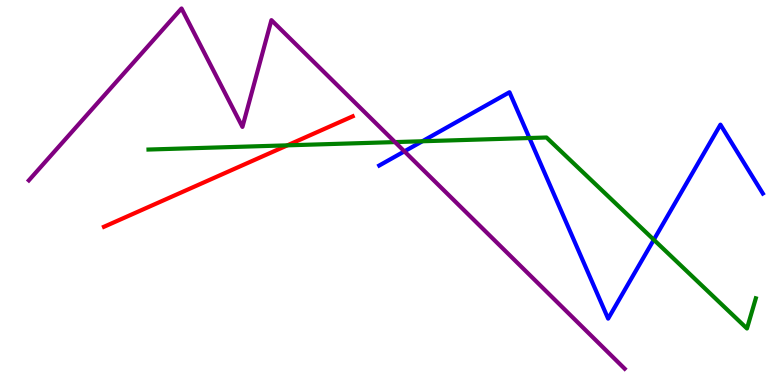[{'lines': ['blue', 'red'], 'intersections': []}, {'lines': ['green', 'red'], 'intersections': [{'x': 3.71, 'y': 6.22}]}, {'lines': ['purple', 'red'], 'intersections': []}, {'lines': ['blue', 'green'], 'intersections': [{'x': 5.45, 'y': 6.33}, {'x': 6.83, 'y': 6.42}, {'x': 8.44, 'y': 3.77}]}, {'lines': ['blue', 'purple'], 'intersections': [{'x': 5.22, 'y': 6.07}]}, {'lines': ['green', 'purple'], 'intersections': [{'x': 5.1, 'y': 6.31}]}]